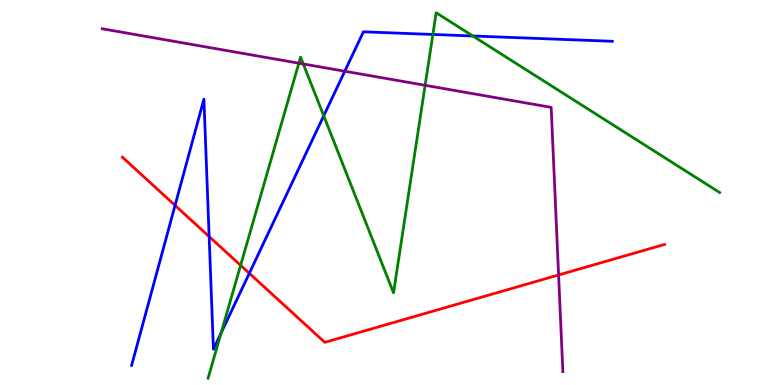[{'lines': ['blue', 'red'], 'intersections': [{'x': 2.26, 'y': 4.67}, {'x': 2.7, 'y': 3.86}, {'x': 3.22, 'y': 2.9}]}, {'lines': ['green', 'red'], 'intersections': [{'x': 3.1, 'y': 3.11}]}, {'lines': ['purple', 'red'], 'intersections': [{'x': 7.21, 'y': 2.86}]}, {'lines': ['blue', 'green'], 'intersections': [{'x': 2.85, 'y': 1.35}, {'x': 4.18, 'y': 6.99}, {'x': 5.59, 'y': 9.1}, {'x': 6.1, 'y': 9.07}]}, {'lines': ['blue', 'purple'], 'intersections': [{'x': 4.45, 'y': 8.15}]}, {'lines': ['green', 'purple'], 'intersections': [{'x': 3.86, 'y': 8.36}, {'x': 3.91, 'y': 8.34}, {'x': 5.49, 'y': 7.78}]}]